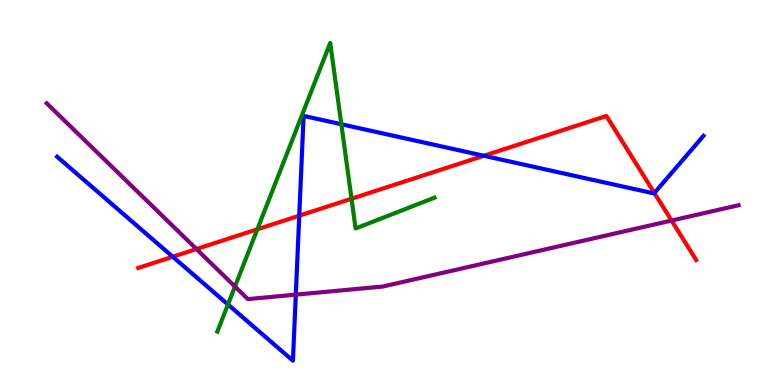[{'lines': ['blue', 'red'], 'intersections': [{'x': 2.23, 'y': 3.33}, {'x': 3.86, 'y': 4.4}, {'x': 6.24, 'y': 5.95}, {'x': 8.44, 'y': 4.99}]}, {'lines': ['green', 'red'], 'intersections': [{'x': 3.32, 'y': 4.04}, {'x': 4.54, 'y': 4.84}]}, {'lines': ['purple', 'red'], 'intersections': [{'x': 2.54, 'y': 3.53}, {'x': 8.67, 'y': 4.27}]}, {'lines': ['blue', 'green'], 'intersections': [{'x': 2.94, 'y': 2.09}, {'x': 4.4, 'y': 6.77}]}, {'lines': ['blue', 'purple'], 'intersections': [{'x': 3.82, 'y': 2.35}]}, {'lines': ['green', 'purple'], 'intersections': [{'x': 3.03, 'y': 2.56}]}]